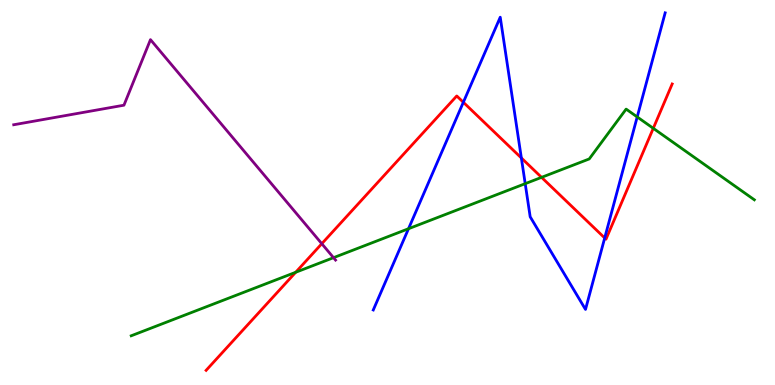[{'lines': ['blue', 'red'], 'intersections': [{'x': 5.98, 'y': 7.34}, {'x': 6.73, 'y': 5.9}, {'x': 7.8, 'y': 3.82}]}, {'lines': ['green', 'red'], 'intersections': [{'x': 3.82, 'y': 2.93}, {'x': 6.99, 'y': 5.39}, {'x': 8.43, 'y': 6.67}]}, {'lines': ['purple', 'red'], 'intersections': [{'x': 4.15, 'y': 3.67}]}, {'lines': ['blue', 'green'], 'intersections': [{'x': 5.27, 'y': 4.06}, {'x': 6.78, 'y': 5.23}, {'x': 8.22, 'y': 6.96}]}, {'lines': ['blue', 'purple'], 'intersections': []}, {'lines': ['green', 'purple'], 'intersections': [{'x': 4.3, 'y': 3.31}]}]